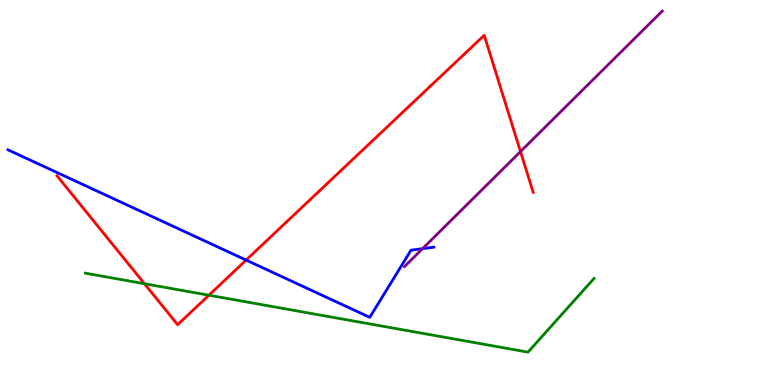[{'lines': ['blue', 'red'], 'intersections': [{'x': 3.18, 'y': 3.24}]}, {'lines': ['green', 'red'], 'intersections': [{'x': 1.86, 'y': 2.63}, {'x': 2.7, 'y': 2.33}]}, {'lines': ['purple', 'red'], 'intersections': [{'x': 6.72, 'y': 6.06}]}, {'lines': ['blue', 'green'], 'intersections': []}, {'lines': ['blue', 'purple'], 'intersections': [{'x': 5.45, 'y': 3.54}]}, {'lines': ['green', 'purple'], 'intersections': []}]